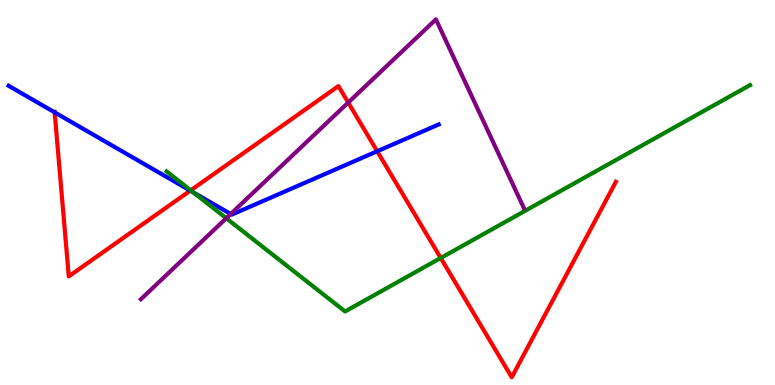[{'lines': ['blue', 'red'], 'intersections': [{'x': 0.705, 'y': 7.08}, {'x': 2.46, 'y': 5.05}, {'x': 4.87, 'y': 6.07}]}, {'lines': ['green', 'red'], 'intersections': [{'x': 2.46, 'y': 5.06}, {'x': 5.69, 'y': 3.3}]}, {'lines': ['purple', 'red'], 'intersections': [{'x': 4.49, 'y': 7.34}]}, {'lines': ['blue', 'green'], 'intersections': [{'x': 2.5, 'y': 5.0}]}, {'lines': ['blue', 'purple'], 'intersections': [{'x': 2.98, 'y': 4.44}]}, {'lines': ['green', 'purple'], 'intersections': [{'x': 2.92, 'y': 4.33}]}]